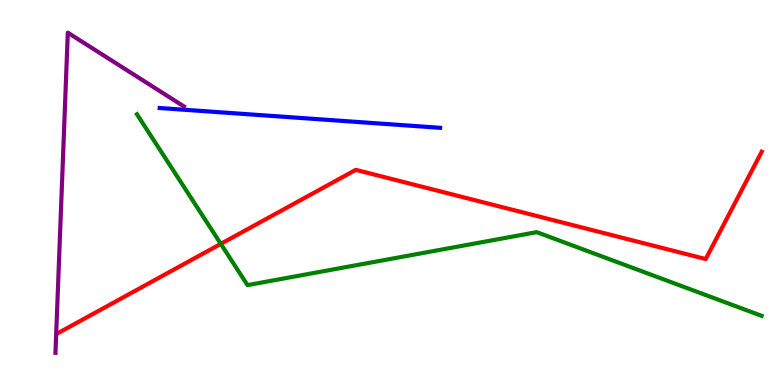[{'lines': ['blue', 'red'], 'intersections': []}, {'lines': ['green', 'red'], 'intersections': [{'x': 2.85, 'y': 3.67}]}, {'lines': ['purple', 'red'], 'intersections': []}, {'lines': ['blue', 'green'], 'intersections': []}, {'lines': ['blue', 'purple'], 'intersections': []}, {'lines': ['green', 'purple'], 'intersections': []}]